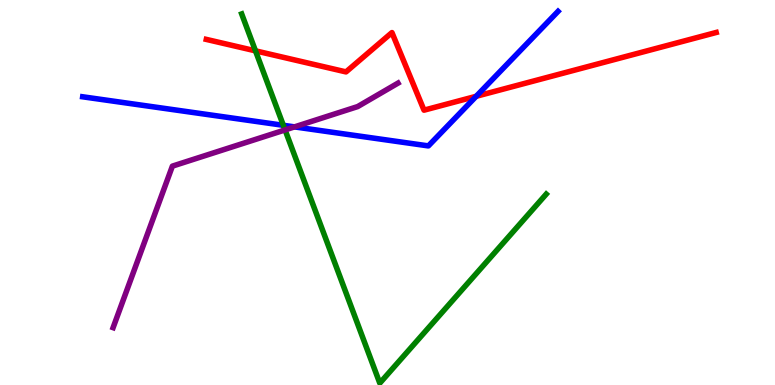[{'lines': ['blue', 'red'], 'intersections': [{'x': 6.14, 'y': 7.5}]}, {'lines': ['green', 'red'], 'intersections': [{'x': 3.3, 'y': 8.68}]}, {'lines': ['purple', 'red'], 'intersections': []}, {'lines': ['blue', 'green'], 'intersections': [{'x': 3.66, 'y': 6.75}]}, {'lines': ['blue', 'purple'], 'intersections': [{'x': 3.8, 'y': 6.7}]}, {'lines': ['green', 'purple'], 'intersections': [{'x': 3.68, 'y': 6.63}]}]